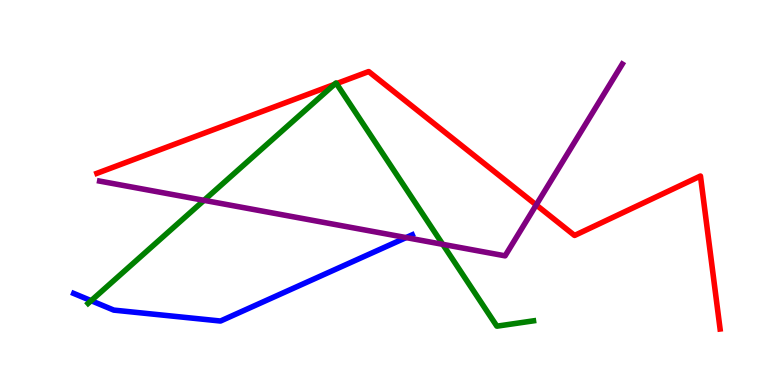[{'lines': ['blue', 'red'], 'intersections': []}, {'lines': ['green', 'red'], 'intersections': [{'x': 4.31, 'y': 7.81}, {'x': 4.34, 'y': 7.83}]}, {'lines': ['purple', 'red'], 'intersections': [{'x': 6.92, 'y': 4.68}]}, {'lines': ['blue', 'green'], 'intersections': [{'x': 1.18, 'y': 2.19}]}, {'lines': ['blue', 'purple'], 'intersections': [{'x': 5.24, 'y': 3.83}]}, {'lines': ['green', 'purple'], 'intersections': [{'x': 2.63, 'y': 4.8}, {'x': 5.71, 'y': 3.65}]}]